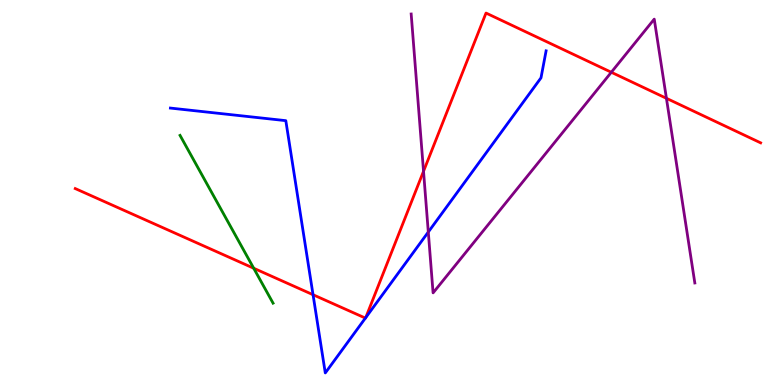[{'lines': ['blue', 'red'], 'intersections': [{'x': 4.04, 'y': 2.34}, {'x': 4.71, 'y': 1.74}, {'x': 4.72, 'y': 1.75}]}, {'lines': ['green', 'red'], 'intersections': [{'x': 3.27, 'y': 3.03}]}, {'lines': ['purple', 'red'], 'intersections': [{'x': 5.46, 'y': 5.55}, {'x': 7.89, 'y': 8.12}, {'x': 8.6, 'y': 7.45}]}, {'lines': ['blue', 'green'], 'intersections': []}, {'lines': ['blue', 'purple'], 'intersections': [{'x': 5.53, 'y': 3.97}]}, {'lines': ['green', 'purple'], 'intersections': []}]